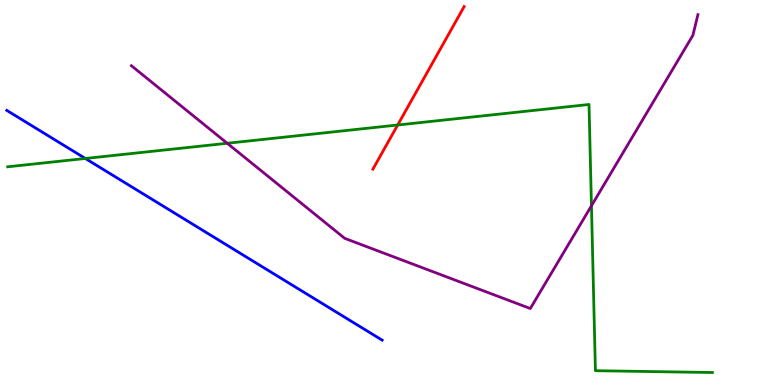[{'lines': ['blue', 'red'], 'intersections': []}, {'lines': ['green', 'red'], 'intersections': [{'x': 5.13, 'y': 6.75}]}, {'lines': ['purple', 'red'], 'intersections': []}, {'lines': ['blue', 'green'], 'intersections': [{'x': 1.1, 'y': 5.88}]}, {'lines': ['blue', 'purple'], 'intersections': []}, {'lines': ['green', 'purple'], 'intersections': [{'x': 2.93, 'y': 6.28}, {'x': 7.63, 'y': 4.65}]}]